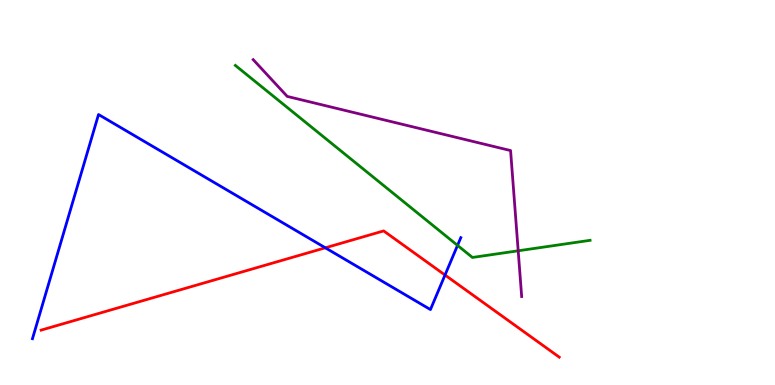[{'lines': ['blue', 'red'], 'intersections': [{'x': 4.2, 'y': 3.56}, {'x': 5.74, 'y': 2.86}]}, {'lines': ['green', 'red'], 'intersections': []}, {'lines': ['purple', 'red'], 'intersections': []}, {'lines': ['blue', 'green'], 'intersections': [{'x': 5.9, 'y': 3.63}]}, {'lines': ['blue', 'purple'], 'intersections': []}, {'lines': ['green', 'purple'], 'intersections': [{'x': 6.69, 'y': 3.49}]}]